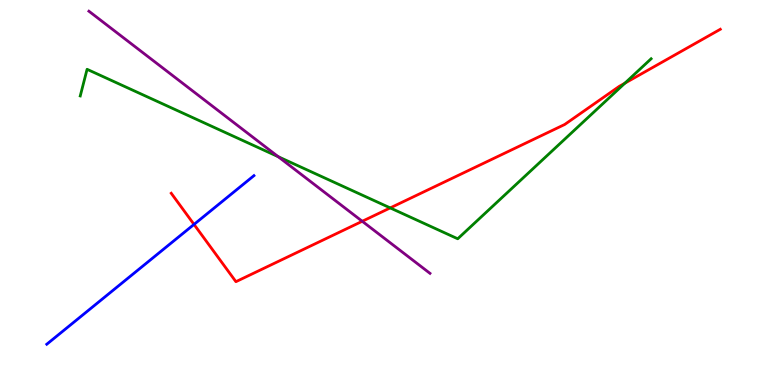[{'lines': ['blue', 'red'], 'intersections': [{'x': 2.5, 'y': 4.17}]}, {'lines': ['green', 'red'], 'intersections': [{'x': 5.03, 'y': 4.6}, {'x': 8.06, 'y': 7.84}]}, {'lines': ['purple', 'red'], 'intersections': [{'x': 4.67, 'y': 4.25}]}, {'lines': ['blue', 'green'], 'intersections': []}, {'lines': ['blue', 'purple'], 'intersections': []}, {'lines': ['green', 'purple'], 'intersections': [{'x': 3.59, 'y': 5.93}]}]